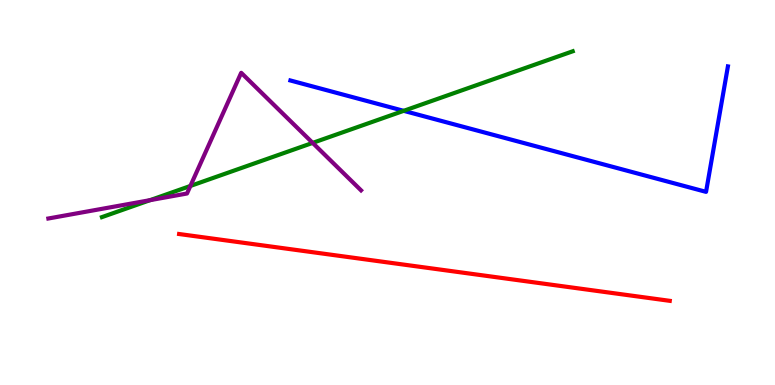[{'lines': ['blue', 'red'], 'intersections': []}, {'lines': ['green', 'red'], 'intersections': []}, {'lines': ['purple', 'red'], 'intersections': []}, {'lines': ['blue', 'green'], 'intersections': [{'x': 5.21, 'y': 7.12}]}, {'lines': ['blue', 'purple'], 'intersections': []}, {'lines': ['green', 'purple'], 'intersections': [{'x': 1.94, 'y': 4.8}, {'x': 2.46, 'y': 5.17}, {'x': 4.03, 'y': 6.29}]}]